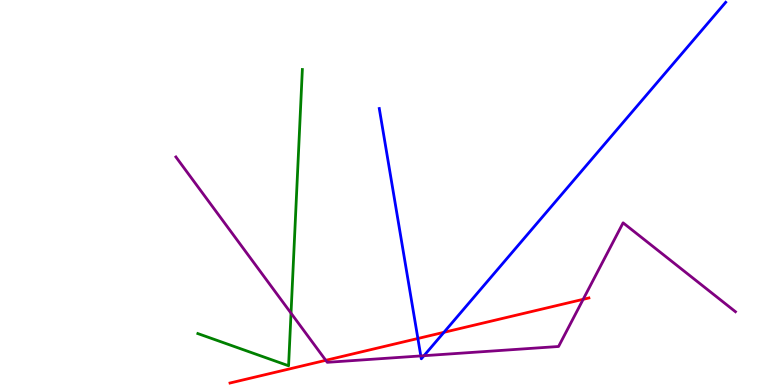[{'lines': ['blue', 'red'], 'intersections': [{'x': 5.39, 'y': 1.21}, {'x': 5.73, 'y': 1.37}]}, {'lines': ['green', 'red'], 'intersections': []}, {'lines': ['purple', 'red'], 'intersections': [{'x': 4.2, 'y': 0.641}, {'x': 7.52, 'y': 2.23}]}, {'lines': ['blue', 'green'], 'intersections': []}, {'lines': ['blue', 'purple'], 'intersections': [{'x': 5.43, 'y': 0.755}, {'x': 5.47, 'y': 0.761}]}, {'lines': ['green', 'purple'], 'intersections': [{'x': 3.76, 'y': 1.87}]}]